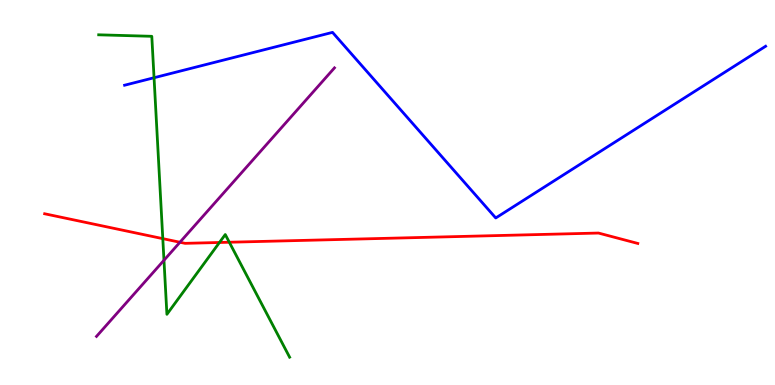[{'lines': ['blue', 'red'], 'intersections': []}, {'lines': ['green', 'red'], 'intersections': [{'x': 2.1, 'y': 3.8}, {'x': 2.83, 'y': 3.7}, {'x': 2.96, 'y': 3.71}]}, {'lines': ['purple', 'red'], 'intersections': [{'x': 2.32, 'y': 3.71}]}, {'lines': ['blue', 'green'], 'intersections': [{'x': 1.99, 'y': 7.98}]}, {'lines': ['blue', 'purple'], 'intersections': []}, {'lines': ['green', 'purple'], 'intersections': [{'x': 2.12, 'y': 3.24}]}]